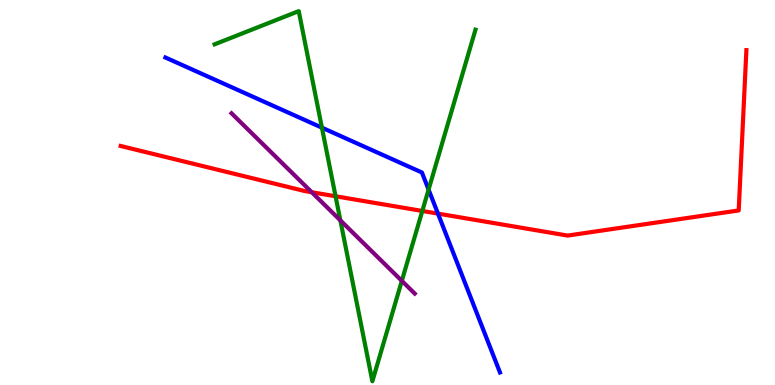[{'lines': ['blue', 'red'], 'intersections': [{'x': 5.65, 'y': 4.45}]}, {'lines': ['green', 'red'], 'intersections': [{'x': 4.33, 'y': 4.9}, {'x': 5.45, 'y': 4.52}]}, {'lines': ['purple', 'red'], 'intersections': [{'x': 4.02, 'y': 5.01}]}, {'lines': ['blue', 'green'], 'intersections': [{'x': 4.15, 'y': 6.68}, {'x': 5.53, 'y': 5.08}]}, {'lines': ['blue', 'purple'], 'intersections': []}, {'lines': ['green', 'purple'], 'intersections': [{'x': 4.39, 'y': 4.28}, {'x': 5.18, 'y': 2.71}]}]